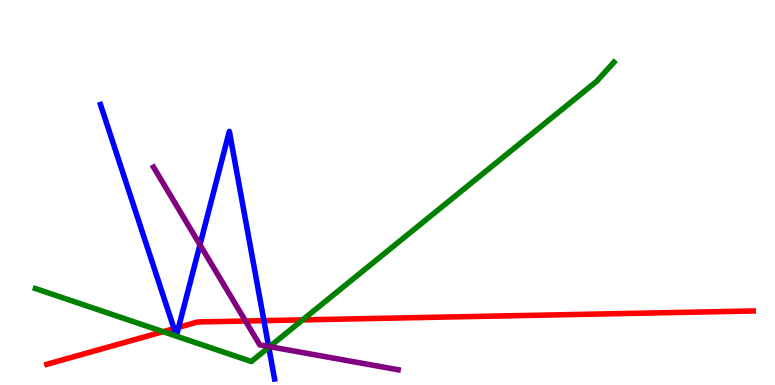[{'lines': ['blue', 'red'], 'intersections': [{'x': 2.25, 'y': 1.46}, {'x': 2.3, 'y': 1.5}, {'x': 3.41, 'y': 1.67}]}, {'lines': ['green', 'red'], 'intersections': [{'x': 2.1, 'y': 1.38}, {'x': 3.9, 'y': 1.69}]}, {'lines': ['purple', 'red'], 'intersections': [{'x': 3.17, 'y': 1.66}]}, {'lines': ['blue', 'green'], 'intersections': [{'x': 3.47, 'y': 0.978}]}, {'lines': ['blue', 'purple'], 'intersections': [{'x': 2.58, 'y': 3.64}, {'x': 3.47, 'y': 1.0}]}, {'lines': ['green', 'purple'], 'intersections': [{'x': 3.48, 'y': 0.996}]}]